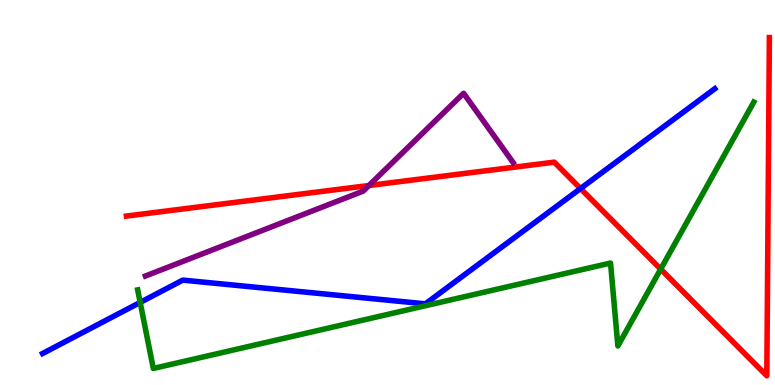[{'lines': ['blue', 'red'], 'intersections': [{'x': 7.49, 'y': 5.1}]}, {'lines': ['green', 'red'], 'intersections': [{'x': 8.53, 'y': 3.01}]}, {'lines': ['purple', 'red'], 'intersections': [{'x': 4.76, 'y': 5.18}]}, {'lines': ['blue', 'green'], 'intersections': [{'x': 1.81, 'y': 2.15}]}, {'lines': ['blue', 'purple'], 'intersections': []}, {'lines': ['green', 'purple'], 'intersections': []}]